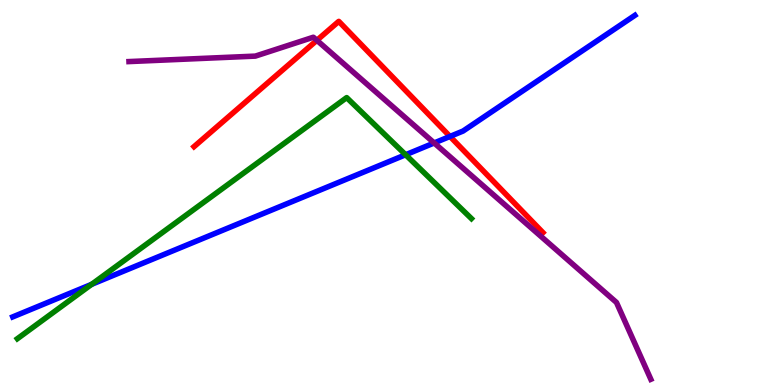[{'lines': ['blue', 'red'], 'intersections': [{'x': 5.81, 'y': 6.46}]}, {'lines': ['green', 'red'], 'intersections': []}, {'lines': ['purple', 'red'], 'intersections': [{'x': 4.09, 'y': 8.95}]}, {'lines': ['blue', 'green'], 'intersections': [{'x': 1.18, 'y': 2.61}, {'x': 5.23, 'y': 5.98}]}, {'lines': ['blue', 'purple'], 'intersections': [{'x': 5.6, 'y': 6.29}]}, {'lines': ['green', 'purple'], 'intersections': []}]